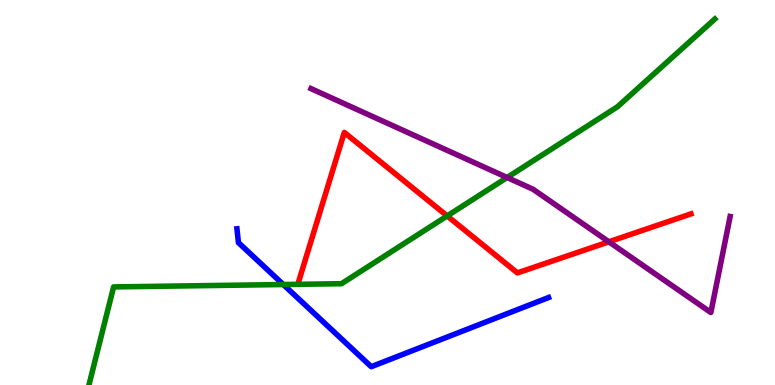[{'lines': ['blue', 'red'], 'intersections': []}, {'lines': ['green', 'red'], 'intersections': [{'x': 5.77, 'y': 4.39}]}, {'lines': ['purple', 'red'], 'intersections': [{'x': 7.86, 'y': 3.72}]}, {'lines': ['blue', 'green'], 'intersections': [{'x': 3.66, 'y': 2.61}]}, {'lines': ['blue', 'purple'], 'intersections': []}, {'lines': ['green', 'purple'], 'intersections': [{'x': 6.54, 'y': 5.39}]}]